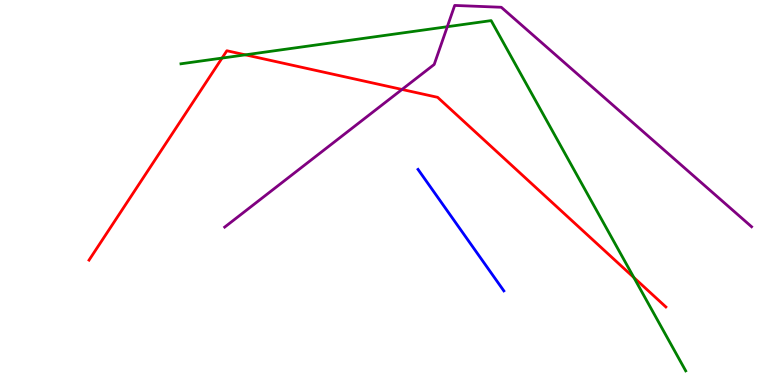[{'lines': ['blue', 'red'], 'intersections': []}, {'lines': ['green', 'red'], 'intersections': [{'x': 2.87, 'y': 8.49}, {'x': 3.17, 'y': 8.58}, {'x': 8.18, 'y': 2.79}]}, {'lines': ['purple', 'red'], 'intersections': [{'x': 5.19, 'y': 7.68}]}, {'lines': ['blue', 'green'], 'intersections': []}, {'lines': ['blue', 'purple'], 'intersections': []}, {'lines': ['green', 'purple'], 'intersections': [{'x': 5.77, 'y': 9.31}]}]